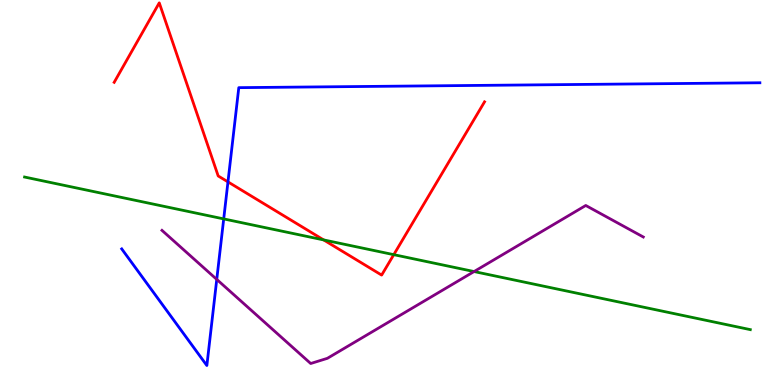[{'lines': ['blue', 'red'], 'intersections': [{'x': 2.94, 'y': 5.28}]}, {'lines': ['green', 'red'], 'intersections': [{'x': 4.18, 'y': 3.77}, {'x': 5.08, 'y': 3.39}]}, {'lines': ['purple', 'red'], 'intersections': []}, {'lines': ['blue', 'green'], 'intersections': [{'x': 2.89, 'y': 4.31}]}, {'lines': ['blue', 'purple'], 'intersections': [{'x': 2.8, 'y': 2.74}]}, {'lines': ['green', 'purple'], 'intersections': [{'x': 6.12, 'y': 2.95}]}]